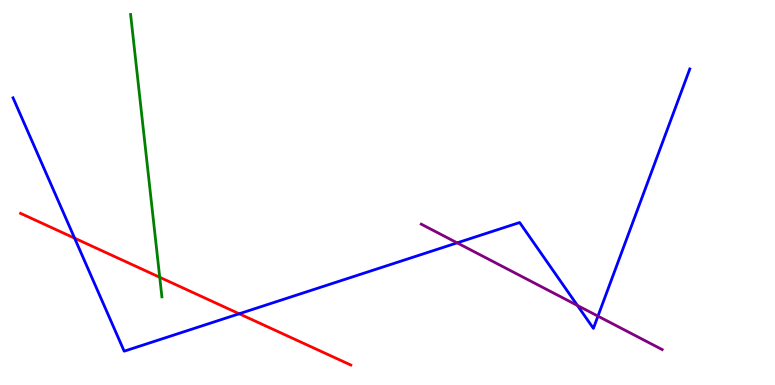[{'lines': ['blue', 'red'], 'intersections': [{'x': 0.963, 'y': 3.81}, {'x': 3.09, 'y': 1.85}]}, {'lines': ['green', 'red'], 'intersections': [{'x': 2.06, 'y': 2.8}]}, {'lines': ['purple', 'red'], 'intersections': []}, {'lines': ['blue', 'green'], 'intersections': []}, {'lines': ['blue', 'purple'], 'intersections': [{'x': 5.9, 'y': 3.69}, {'x': 7.45, 'y': 2.07}, {'x': 7.72, 'y': 1.79}]}, {'lines': ['green', 'purple'], 'intersections': []}]